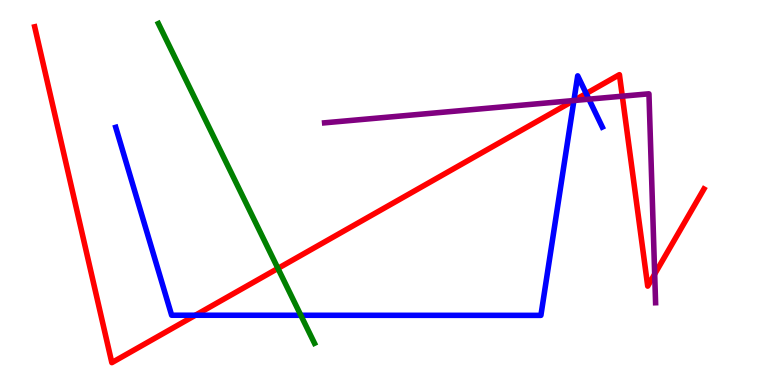[{'lines': ['blue', 'red'], 'intersections': [{'x': 2.52, 'y': 1.81}, {'x': 7.41, 'y': 7.39}, {'x': 7.56, 'y': 7.57}]}, {'lines': ['green', 'red'], 'intersections': [{'x': 3.59, 'y': 3.03}]}, {'lines': ['purple', 'red'], 'intersections': [{'x': 7.4, 'y': 7.39}, {'x': 8.03, 'y': 7.5}, {'x': 8.45, 'y': 2.88}]}, {'lines': ['blue', 'green'], 'intersections': [{'x': 3.88, 'y': 1.81}]}, {'lines': ['blue', 'purple'], 'intersections': [{'x': 7.41, 'y': 7.39}, {'x': 7.6, 'y': 7.42}]}, {'lines': ['green', 'purple'], 'intersections': []}]